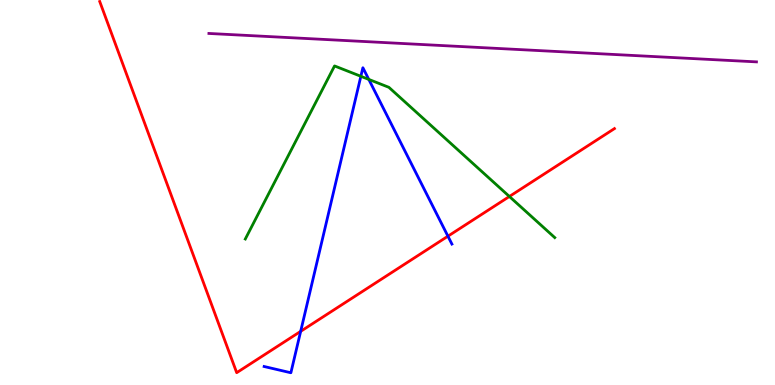[{'lines': ['blue', 'red'], 'intersections': [{'x': 3.88, 'y': 1.39}, {'x': 5.78, 'y': 3.87}]}, {'lines': ['green', 'red'], 'intersections': [{'x': 6.57, 'y': 4.9}]}, {'lines': ['purple', 'red'], 'intersections': []}, {'lines': ['blue', 'green'], 'intersections': [{'x': 4.66, 'y': 8.02}, {'x': 4.76, 'y': 7.94}]}, {'lines': ['blue', 'purple'], 'intersections': []}, {'lines': ['green', 'purple'], 'intersections': []}]